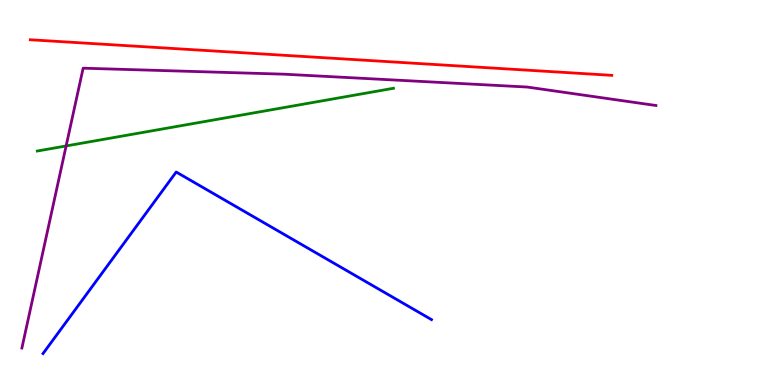[{'lines': ['blue', 'red'], 'intersections': []}, {'lines': ['green', 'red'], 'intersections': []}, {'lines': ['purple', 'red'], 'intersections': []}, {'lines': ['blue', 'green'], 'intersections': []}, {'lines': ['blue', 'purple'], 'intersections': []}, {'lines': ['green', 'purple'], 'intersections': [{'x': 0.853, 'y': 6.21}]}]